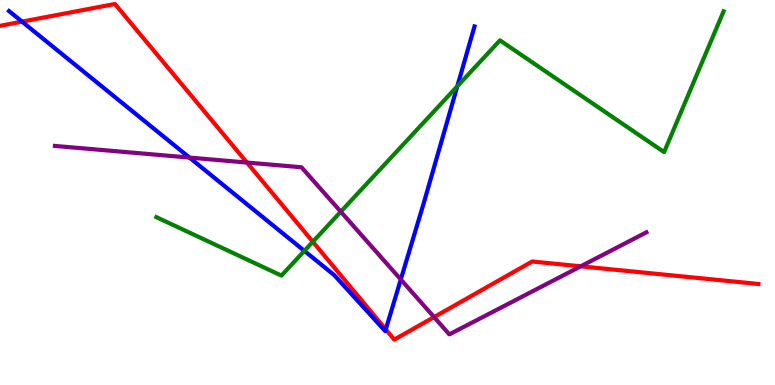[{'lines': ['blue', 'red'], 'intersections': [{'x': 0.285, 'y': 9.44}, {'x': 4.98, 'y': 1.44}]}, {'lines': ['green', 'red'], 'intersections': [{'x': 4.04, 'y': 3.72}]}, {'lines': ['purple', 'red'], 'intersections': [{'x': 3.19, 'y': 5.78}, {'x': 5.6, 'y': 1.76}, {'x': 7.49, 'y': 3.08}]}, {'lines': ['blue', 'green'], 'intersections': [{'x': 3.93, 'y': 3.48}, {'x': 5.9, 'y': 7.76}]}, {'lines': ['blue', 'purple'], 'intersections': [{'x': 2.44, 'y': 5.91}, {'x': 5.17, 'y': 2.74}]}, {'lines': ['green', 'purple'], 'intersections': [{'x': 4.4, 'y': 4.5}]}]